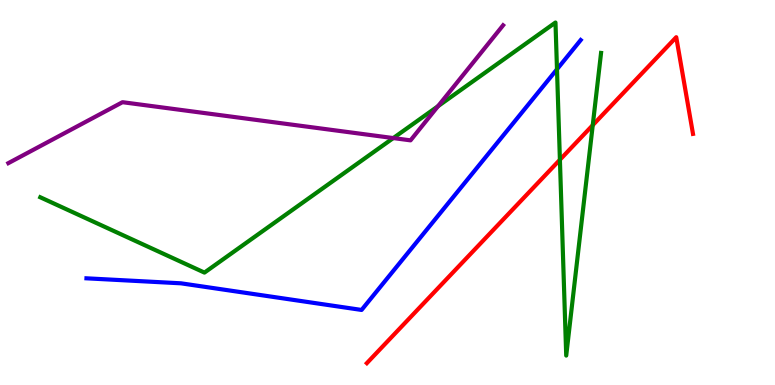[{'lines': ['blue', 'red'], 'intersections': []}, {'lines': ['green', 'red'], 'intersections': [{'x': 7.22, 'y': 5.85}, {'x': 7.65, 'y': 6.75}]}, {'lines': ['purple', 'red'], 'intersections': []}, {'lines': ['blue', 'green'], 'intersections': [{'x': 7.19, 'y': 8.2}]}, {'lines': ['blue', 'purple'], 'intersections': []}, {'lines': ['green', 'purple'], 'intersections': [{'x': 5.07, 'y': 6.41}, {'x': 5.65, 'y': 7.24}]}]